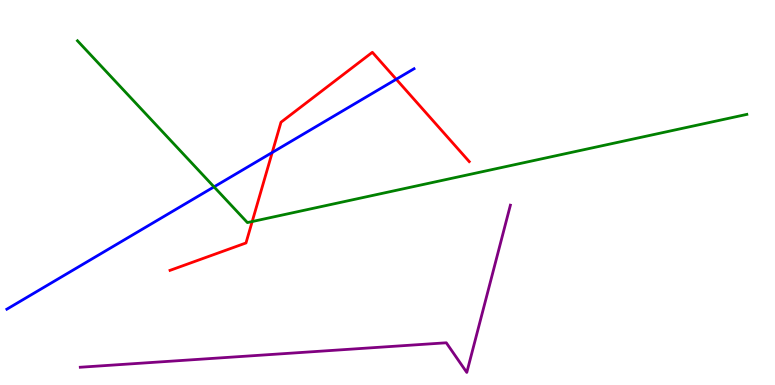[{'lines': ['blue', 'red'], 'intersections': [{'x': 3.51, 'y': 6.04}, {'x': 5.11, 'y': 7.94}]}, {'lines': ['green', 'red'], 'intersections': [{'x': 3.25, 'y': 4.25}]}, {'lines': ['purple', 'red'], 'intersections': []}, {'lines': ['blue', 'green'], 'intersections': [{'x': 2.76, 'y': 5.15}]}, {'lines': ['blue', 'purple'], 'intersections': []}, {'lines': ['green', 'purple'], 'intersections': []}]